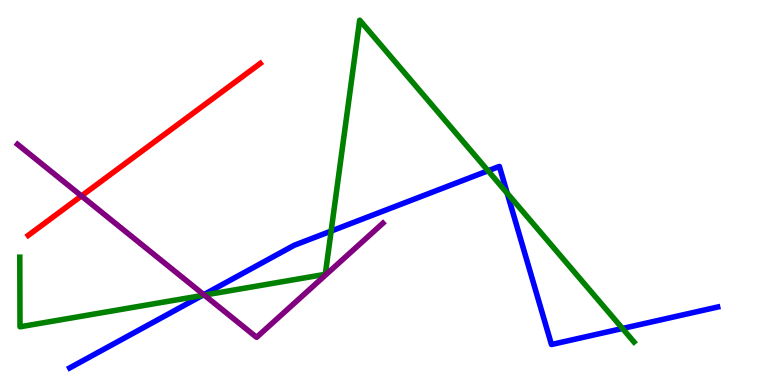[{'lines': ['blue', 'red'], 'intersections': []}, {'lines': ['green', 'red'], 'intersections': []}, {'lines': ['purple', 'red'], 'intersections': [{'x': 1.05, 'y': 4.91}]}, {'lines': ['blue', 'green'], 'intersections': [{'x': 2.61, 'y': 2.33}, {'x': 4.27, 'y': 4.0}, {'x': 6.3, 'y': 5.56}, {'x': 6.54, 'y': 4.98}, {'x': 8.03, 'y': 1.47}]}, {'lines': ['blue', 'purple'], 'intersections': [{'x': 2.63, 'y': 2.35}]}, {'lines': ['green', 'purple'], 'intersections': [{'x': 2.64, 'y': 2.33}]}]